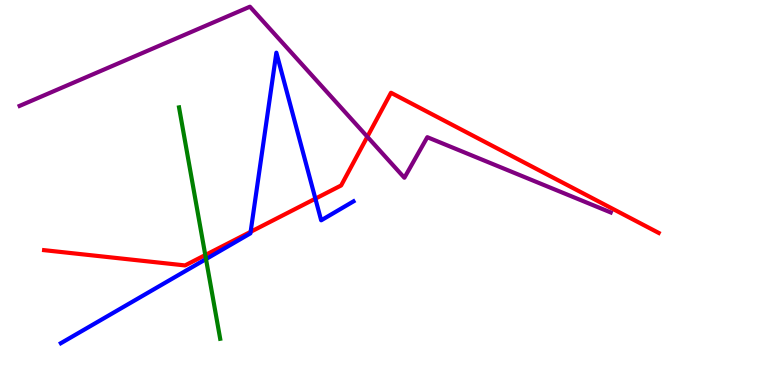[{'lines': ['blue', 'red'], 'intersections': [{'x': 3.23, 'y': 3.98}, {'x': 4.07, 'y': 4.84}]}, {'lines': ['green', 'red'], 'intersections': [{'x': 2.65, 'y': 3.38}]}, {'lines': ['purple', 'red'], 'intersections': [{'x': 4.74, 'y': 6.45}]}, {'lines': ['blue', 'green'], 'intersections': [{'x': 2.66, 'y': 3.27}]}, {'lines': ['blue', 'purple'], 'intersections': []}, {'lines': ['green', 'purple'], 'intersections': []}]